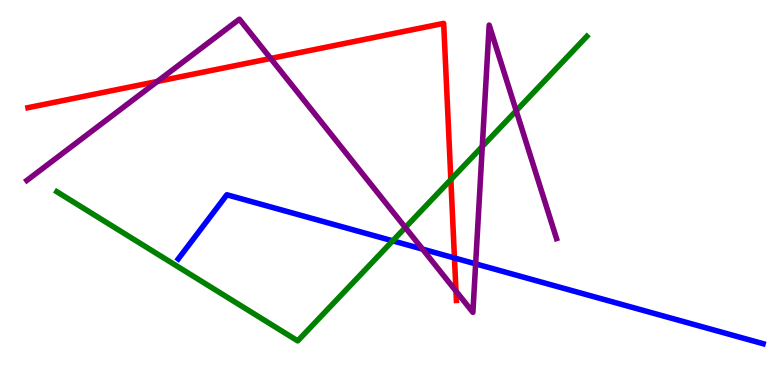[{'lines': ['blue', 'red'], 'intersections': [{'x': 5.86, 'y': 3.3}]}, {'lines': ['green', 'red'], 'intersections': [{'x': 5.82, 'y': 5.34}]}, {'lines': ['purple', 'red'], 'intersections': [{'x': 2.03, 'y': 7.88}, {'x': 3.49, 'y': 8.48}, {'x': 5.88, 'y': 2.44}]}, {'lines': ['blue', 'green'], 'intersections': [{'x': 5.07, 'y': 3.74}]}, {'lines': ['blue', 'purple'], 'intersections': [{'x': 5.45, 'y': 3.53}, {'x': 6.14, 'y': 3.15}]}, {'lines': ['green', 'purple'], 'intersections': [{'x': 5.23, 'y': 4.09}, {'x': 6.22, 'y': 6.2}, {'x': 6.66, 'y': 7.12}]}]